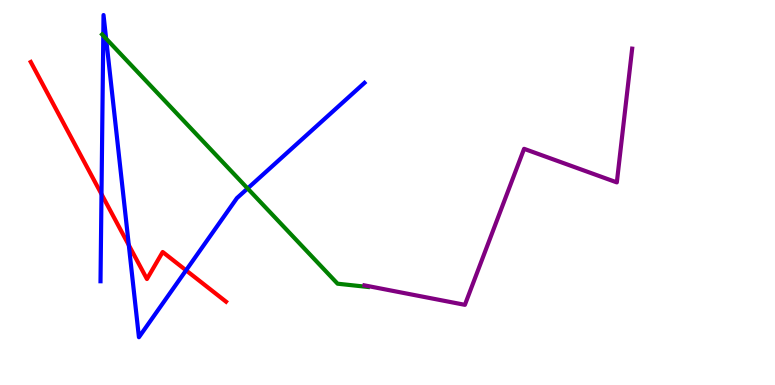[{'lines': ['blue', 'red'], 'intersections': [{'x': 1.31, 'y': 4.96}, {'x': 1.66, 'y': 3.63}, {'x': 2.4, 'y': 2.98}]}, {'lines': ['green', 'red'], 'intersections': []}, {'lines': ['purple', 'red'], 'intersections': []}, {'lines': ['blue', 'green'], 'intersections': [{'x': 1.33, 'y': 9.07}, {'x': 1.37, 'y': 9.0}, {'x': 3.2, 'y': 5.11}]}, {'lines': ['blue', 'purple'], 'intersections': []}, {'lines': ['green', 'purple'], 'intersections': []}]